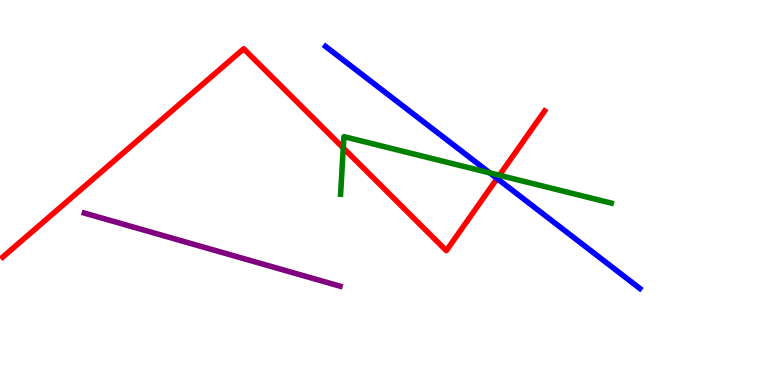[{'lines': ['blue', 'red'], 'intersections': [{'x': 6.41, 'y': 5.36}]}, {'lines': ['green', 'red'], 'intersections': [{'x': 4.43, 'y': 6.16}, {'x': 6.44, 'y': 5.45}]}, {'lines': ['purple', 'red'], 'intersections': []}, {'lines': ['blue', 'green'], 'intersections': [{'x': 6.32, 'y': 5.51}]}, {'lines': ['blue', 'purple'], 'intersections': []}, {'lines': ['green', 'purple'], 'intersections': []}]